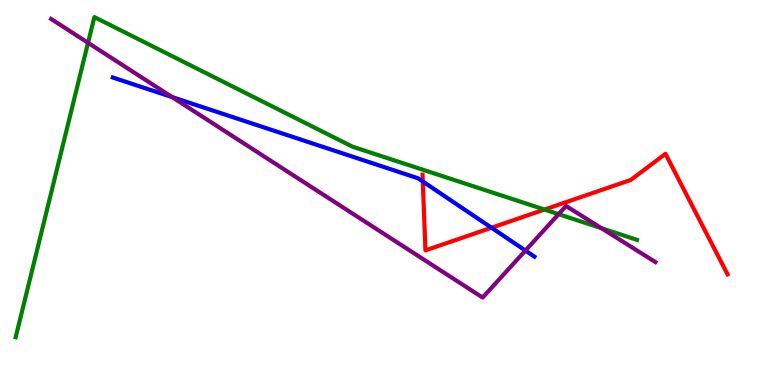[{'lines': ['blue', 'red'], 'intersections': [{'x': 5.46, 'y': 5.29}, {'x': 6.34, 'y': 4.08}]}, {'lines': ['green', 'red'], 'intersections': [{'x': 7.03, 'y': 4.56}]}, {'lines': ['purple', 'red'], 'intersections': []}, {'lines': ['blue', 'green'], 'intersections': []}, {'lines': ['blue', 'purple'], 'intersections': [{'x': 2.22, 'y': 7.48}, {'x': 6.78, 'y': 3.49}]}, {'lines': ['green', 'purple'], 'intersections': [{'x': 1.14, 'y': 8.89}, {'x': 7.21, 'y': 4.44}, {'x': 7.76, 'y': 4.07}]}]